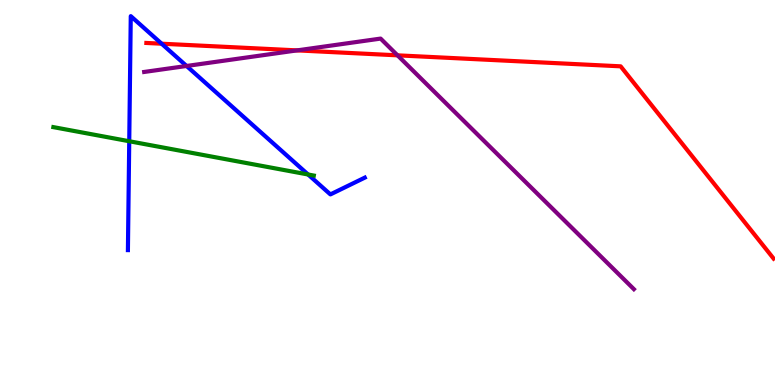[{'lines': ['blue', 'red'], 'intersections': [{'x': 2.09, 'y': 8.86}]}, {'lines': ['green', 'red'], 'intersections': []}, {'lines': ['purple', 'red'], 'intersections': [{'x': 3.83, 'y': 8.69}, {'x': 5.13, 'y': 8.56}]}, {'lines': ['blue', 'green'], 'intersections': [{'x': 1.67, 'y': 6.33}, {'x': 3.98, 'y': 5.47}]}, {'lines': ['blue', 'purple'], 'intersections': [{'x': 2.41, 'y': 8.29}]}, {'lines': ['green', 'purple'], 'intersections': []}]